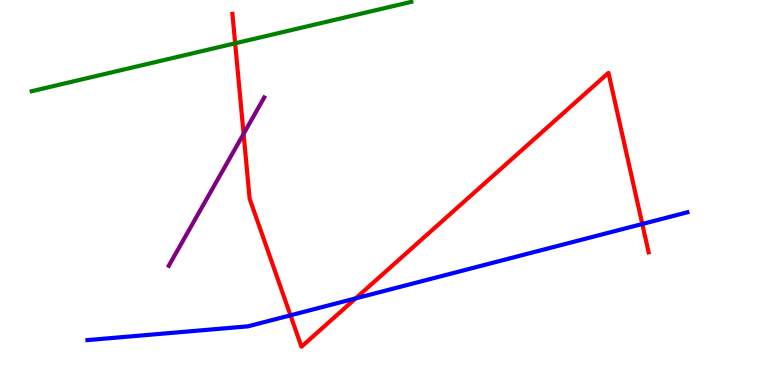[{'lines': ['blue', 'red'], 'intersections': [{'x': 3.75, 'y': 1.81}, {'x': 4.59, 'y': 2.25}, {'x': 8.29, 'y': 4.18}]}, {'lines': ['green', 'red'], 'intersections': [{'x': 3.03, 'y': 8.88}]}, {'lines': ['purple', 'red'], 'intersections': [{'x': 3.14, 'y': 6.52}]}, {'lines': ['blue', 'green'], 'intersections': []}, {'lines': ['blue', 'purple'], 'intersections': []}, {'lines': ['green', 'purple'], 'intersections': []}]